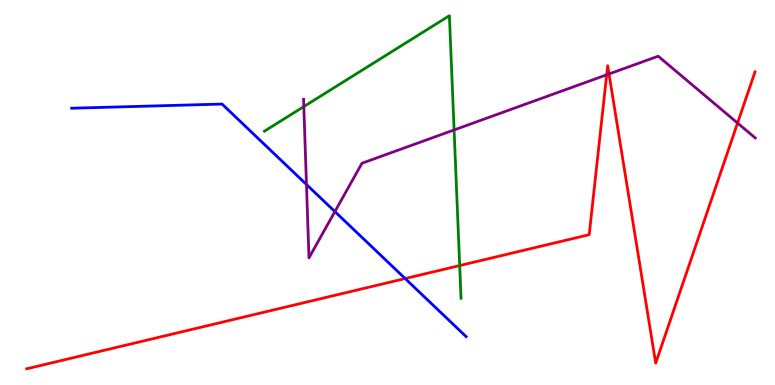[{'lines': ['blue', 'red'], 'intersections': [{'x': 5.23, 'y': 2.76}]}, {'lines': ['green', 'red'], 'intersections': [{'x': 5.93, 'y': 3.1}]}, {'lines': ['purple', 'red'], 'intersections': [{'x': 7.83, 'y': 8.06}, {'x': 7.86, 'y': 8.08}, {'x': 9.52, 'y': 6.8}]}, {'lines': ['blue', 'green'], 'intersections': []}, {'lines': ['blue', 'purple'], 'intersections': [{'x': 3.95, 'y': 5.21}, {'x': 4.32, 'y': 4.5}]}, {'lines': ['green', 'purple'], 'intersections': [{'x': 3.92, 'y': 7.23}, {'x': 5.86, 'y': 6.62}]}]